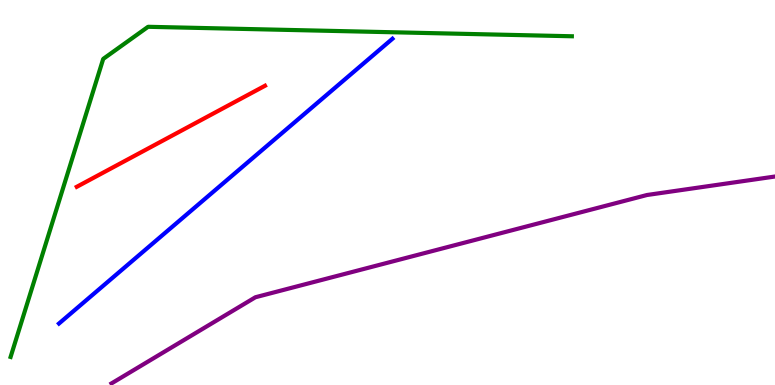[{'lines': ['blue', 'red'], 'intersections': []}, {'lines': ['green', 'red'], 'intersections': []}, {'lines': ['purple', 'red'], 'intersections': []}, {'lines': ['blue', 'green'], 'intersections': []}, {'lines': ['blue', 'purple'], 'intersections': []}, {'lines': ['green', 'purple'], 'intersections': []}]